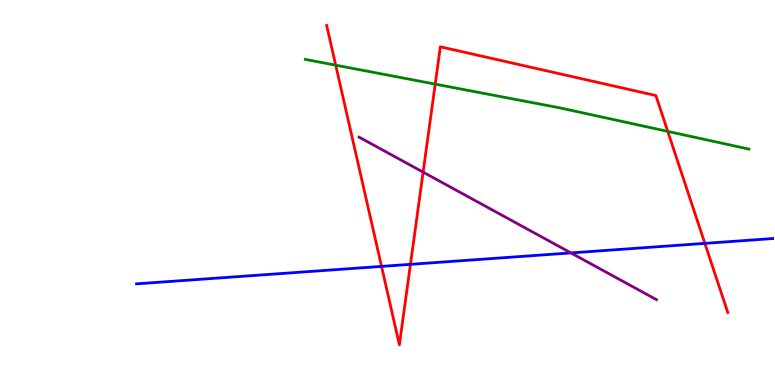[{'lines': ['blue', 'red'], 'intersections': [{'x': 4.92, 'y': 3.08}, {'x': 5.3, 'y': 3.13}, {'x': 9.1, 'y': 3.68}]}, {'lines': ['green', 'red'], 'intersections': [{'x': 4.33, 'y': 8.31}, {'x': 5.62, 'y': 7.81}, {'x': 8.62, 'y': 6.59}]}, {'lines': ['purple', 'red'], 'intersections': [{'x': 5.46, 'y': 5.53}]}, {'lines': ['blue', 'green'], 'intersections': []}, {'lines': ['blue', 'purple'], 'intersections': [{'x': 7.37, 'y': 3.43}]}, {'lines': ['green', 'purple'], 'intersections': []}]